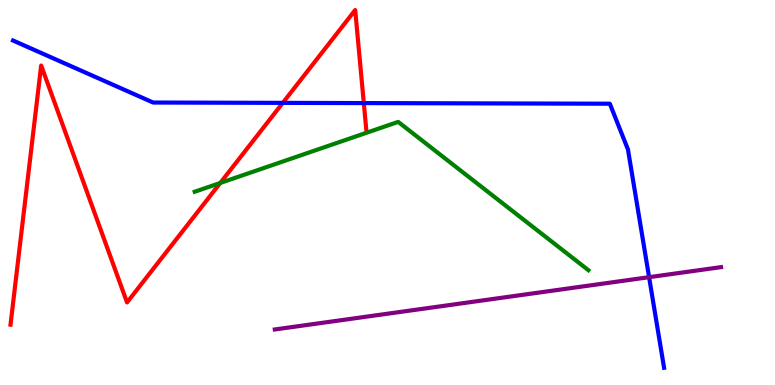[{'lines': ['blue', 'red'], 'intersections': [{'x': 3.65, 'y': 7.33}, {'x': 4.69, 'y': 7.32}]}, {'lines': ['green', 'red'], 'intersections': [{'x': 2.84, 'y': 5.25}]}, {'lines': ['purple', 'red'], 'intersections': []}, {'lines': ['blue', 'green'], 'intersections': []}, {'lines': ['blue', 'purple'], 'intersections': [{'x': 8.38, 'y': 2.8}]}, {'lines': ['green', 'purple'], 'intersections': []}]